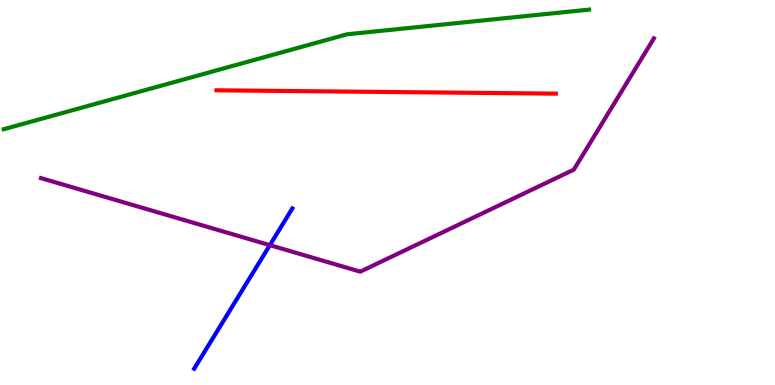[{'lines': ['blue', 'red'], 'intersections': []}, {'lines': ['green', 'red'], 'intersections': []}, {'lines': ['purple', 'red'], 'intersections': []}, {'lines': ['blue', 'green'], 'intersections': []}, {'lines': ['blue', 'purple'], 'intersections': [{'x': 3.48, 'y': 3.63}]}, {'lines': ['green', 'purple'], 'intersections': []}]